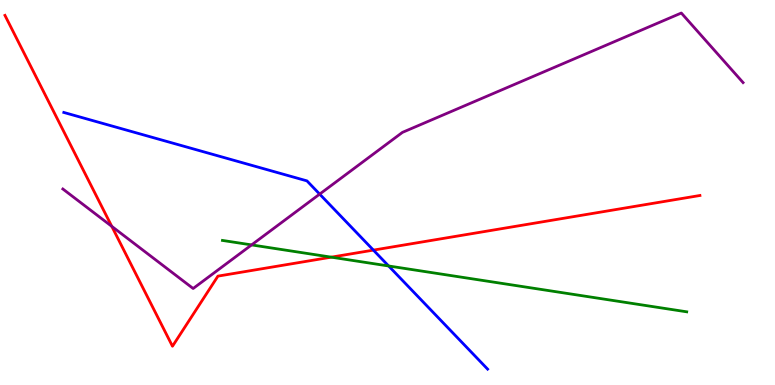[{'lines': ['blue', 'red'], 'intersections': [{'x': 4.82, 'y': 3.5}]}, {'lines': ['green', 'red'], 'intersections': [{'x': 4.27, 'y': 3.32}]}, {'lines': ['purple', 'red'], 'intersections': [{'x': 1.44, 'y': 4.12}]}, {'lines': ['blue', 'green'], 'intersections': [{'x': 5.01, 'y': 3.09}]}, {'lines': ['blue', 'purple'], 'intersections': [{'x': 4.12, 'y': 4.96}]}, {'lines': ['green', 'purple'], 'intersections': [{'x': 3.25, 'y': 3.64}]}]